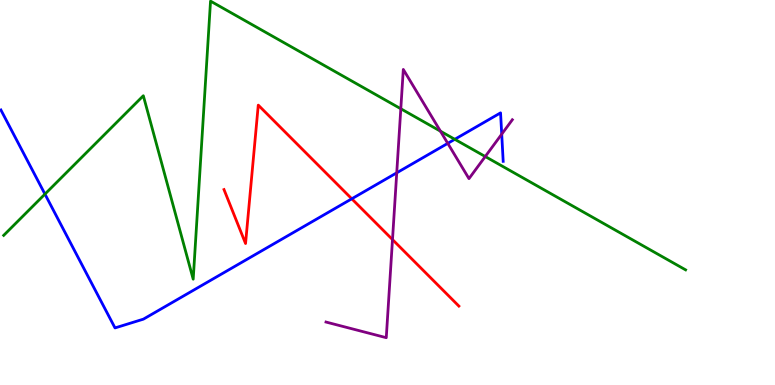[{'lines': ['blue', 'red'], 'intersections': [{'x': 4.54, 'y': 4.84}]}, {'lines': ['green', 'red'], 'intersections': []}, {'lines': ['purple', 'red'], 'intersections': [{'x': 5.06, 'y': 3.78}]}, {'lines': ['blue', 'green'], 'intersections': [{'x': 0.58, 'y': 4.96}, {'x': 5.87, 'y': 6.38}]}, {'lines': ['blue', 'purple'], 'intersections': [{'x': 5.12, 'y': 5.51}, {'x': 5.78, 'y': 6.28}, {'x': 6.47, 'y': 6.52}]}, {'lines': ['green', 'purple'], 'intersections': [{'x': 5.17, 'y': 7.18}, {'x': 5.68, 'y': 6.59}, {'x': 6.26, 'y': 5.93}]}]